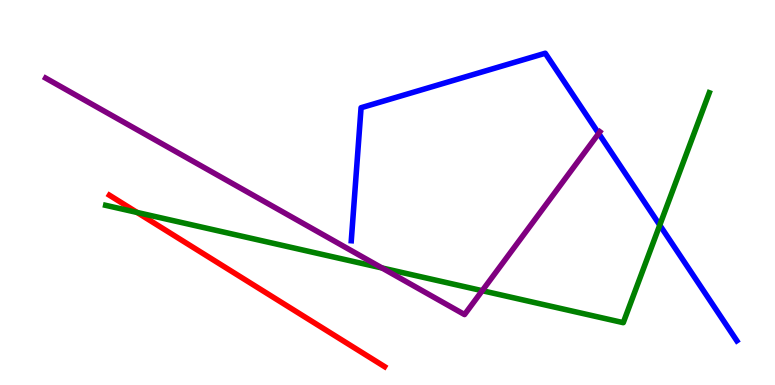[{'lines': ['blue', 'red'], 'intersections': []}, {'lines': ['green', 'red'], 'intersections': [{'x': 1.77, 'y': 4.48}]}, {'lines': ['purple', 'red'], 'intersections': []}, {'lines': ['blue', 'green'], 'intersections': [{'x': 8.51, 'y': 4.15}]}, {'lines': ['blue', 'purple'], 'intersections': [{'x': 7.72, 'y': 6.53}]}, {'lines': ['green', 'purple'], 'intersections': [{'x': 4.93, 'y': 3.04}, {'x': 6.22, 'y': 2.45}]}]